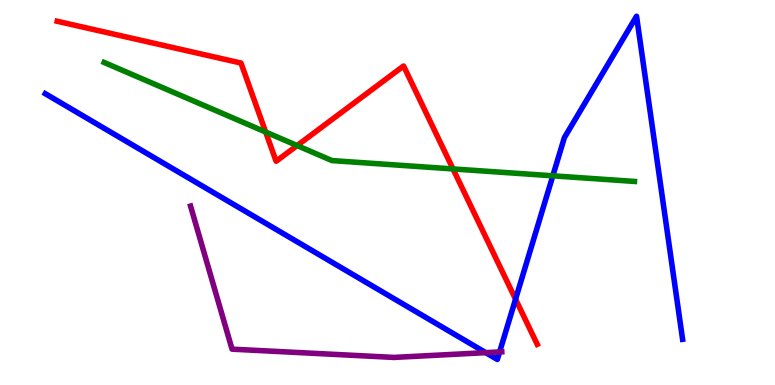[{'lines': ['blue', 'red'], 'intersections': [{'x': 6.65, 'y': 2.23}]}, {'lines': ['green', 'red'], 'intersections': [{'x': 3.43, 'y': 6.57}, {'x': 3.83, 'y': 6.22}, {'x': 5.85, 'y': 5.61}]}, {'lines': ['purple', 'red'], 'intersections': []}, {'lines': ['blue', 'green'], 'intersections': [{'x': 7.13, 'y': 5.43}]}, {'lines': ['blue', 'purple'], 'intersections': [{'x': 6.27, 'y': 0.84}, {'x': 6.45, 'y': 0.859}]}, {'lines': ['green', 'purple'], 'intersections': []}]